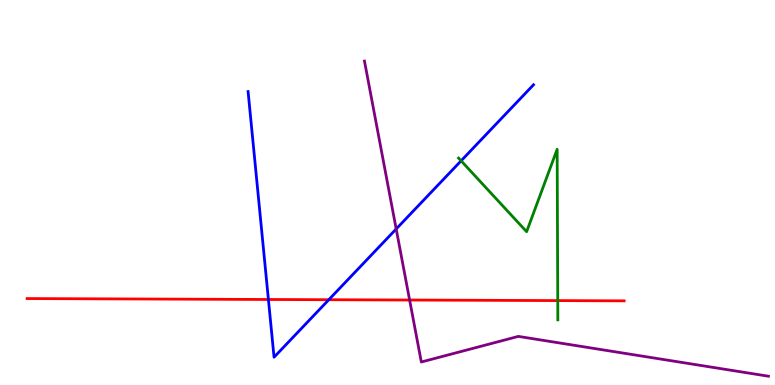[{'lines': ['blue', 'red'], 'intersections': [{'x': 3.46, 'y': 2.22}, {'x': 4.24, 'y': 2.22}]}, {'lines': ['green', 'red'], 'intersections': [{'x': 7.2, 'y': 2.19}]}, {'lines': ['purple', 'red'], 'intersections': [{'x': 5.29, 'y': 2.21}]}, {'lines': ['blue', 'green'], 'intersections': [{'x': 5.95, 'y': 5.82}]}, {'lines': ['blue', 'purple'], 'intersections': [{'x': 5.11, 'y': 4.05}]}, {'lines': ['green', 'purple'], 'intersections': []}]